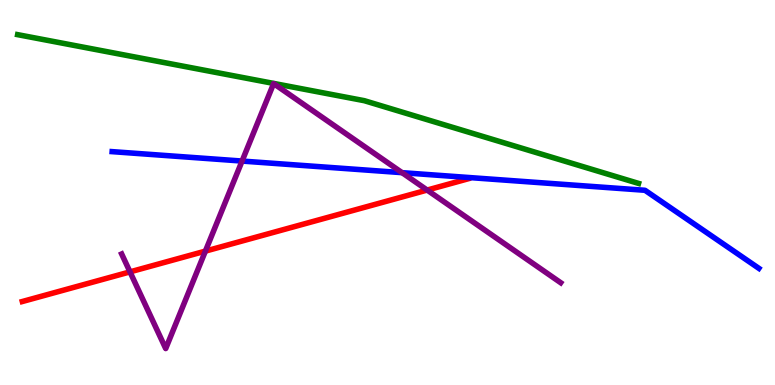[{'lines': ['blue', 'red'], 'intersections': []}, {'lines': ['green', 'red'], 'intersections': []}, {'lines': ['purple', 'red'], 'intersections': [{'x': 1.68, 'y': 2.94}, {'x': 2.65, 'y': 3.48}, {'x': 5.51, 'y': 5.06}]}, {'lines': ['blue', 'green'], 'intersections': []}, {'lines': ['blue', 'purple'], 'intersections': [{'x': 3.12, 'y': 5.82}, {'x': 5.19, 'y': 5.52}]}, {'lines': ['green', 'purple'], 'intersections': []}]